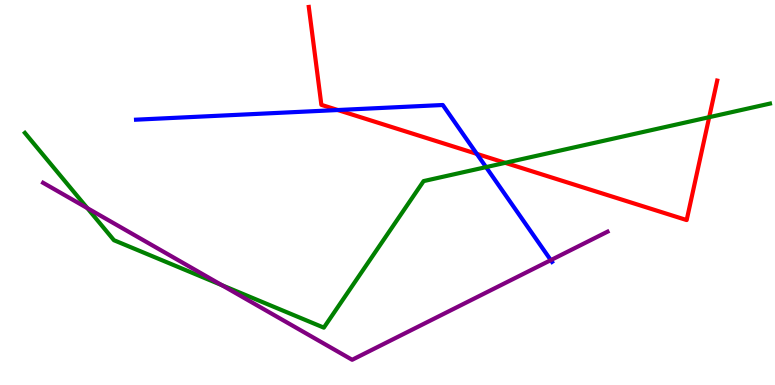[{'lines': ['blue', 'red'], 'intersections': [{'x': 4.36, 'y': 7.14}, {'x': 6.15, 'y': 6.0}]}, {'lines': ['green', 'red'], 'intersections': [{'x': 6.52, 'y': 5.77}, {'x': 9.15, 'y': 6.96}]}, {'lines': ['purple', 'red'], 'intersections': []}, {'lines': ['blue', 'green'], 'intersections': [{'x': 6.27, 'y': 5.66}]}, {'lines': ['blue', 'purple'], 'intersections': [{'x': 7.11, 'y': 3.24}]}, {'lines': ['green', 'purple'], 'intersections': [{'x': 1.13, 'y': 4.59}, {'x': 2.86, 'y': 2.59}]}]